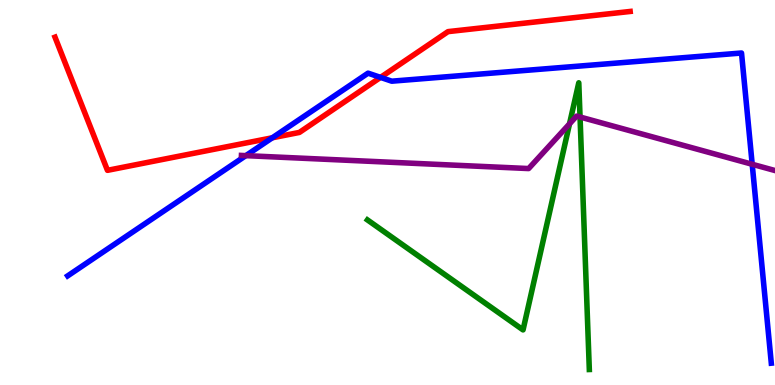[{'lines': ['blue', 'red'], 'intersections': [{'x': 3.51, 'y': 6.42}, {'x': 4.91, 'y': 7.99}]}, {'lines': ['green', 'red'], 'intersections': []}, {'lines': ['purple', 'red'], 'intersections': []}, {'lines': ['blue', 'green'], 'intersections': []}, {'lines': ['blue', 'purple'], 'intersections': [{'x': 3.17, 'y': 5.96}, {'x': 9.71, 'y': 5.73}]}, {'lines': ['green', 'purple'], 'intersections': [{'x': 7.35, 'y': 6.78}, {'x': 7.48, 'y': 6.96}]}]